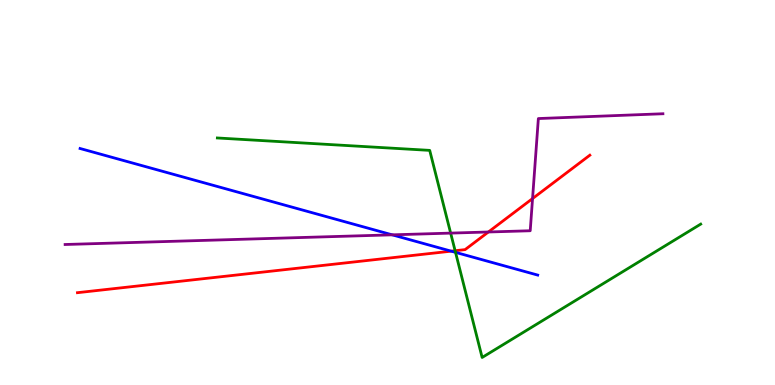[{'lines': ['blue', 'red'], 'intersections': [{'x': 5.82, 'y': 3.48}]}, {'lines': ['green', 'red'], 'intersections': [{'x': 5.87, 'y': 3.49}]}, {'lines': ['purple', 'red'], 'intersections': [{'x': 6.3, 'y': 3.97}, {'x': 6.87, 'y': 4.84}]}, {'lines': ['blue', 'green'], 'intersections': [{'x': 5.88, 'y': 3.45}]}, {'lines': ['blue', 'purple'], 'intersections': [{'x': 5.06, 'y': 3.9}]}, {'lines': ['green', 'purple'], 'intersections': [{'x': 5.81, 'y': 3.95}]}]